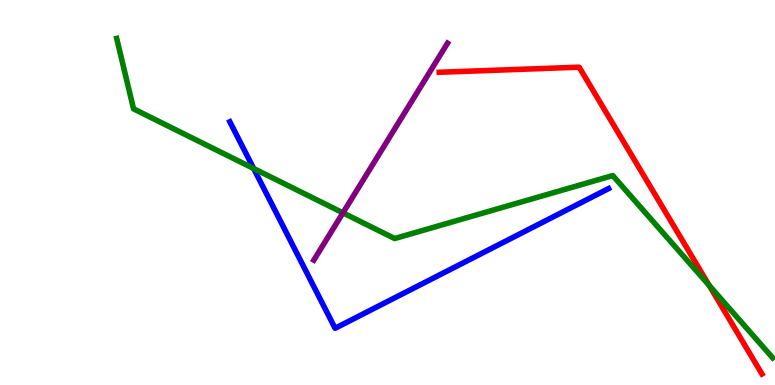[{'lines': ['blue', 'red'], 'intersections': []}, {'lines': ['green', 'red'], 'intersections': [{'x': 9.15, 'y': 2.58}]}, {'lines': ['purple', 'red'], 'intersections': []}, {'lines': ['blue', 'green'], 'intersections': [{'x': 3.27, 'y': 5.62}]}, {'lines': ['blue', 'purple'], 'intersections': []}, {'lines': ['green', 'purple'], 'intersections': [{'x': 4.43, 'y': 4.47}]}]